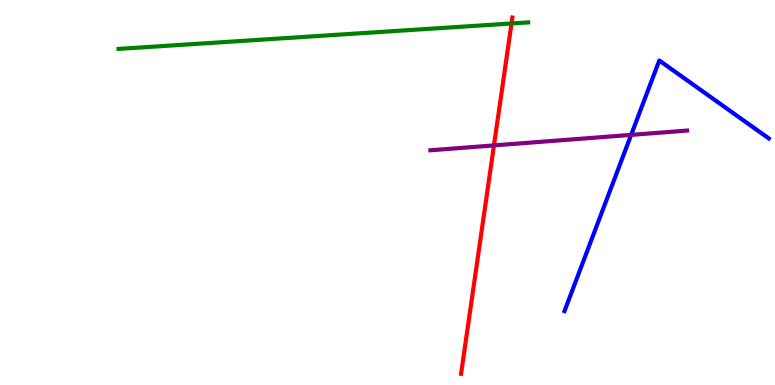[{'lines': ['blue', 'red'], 'intersections': []}, {'lines': ['green', 'red'], 'intersections': [{'x': 6.6, 'y': 9.39}]}, {'lines': ['purple', 'red'], 'intersections': [{'x': 6.37, 'y': 6.22}]}, {'lines': ['blue', 'green'], 'intersections': []}, {'lines': ['blue', 'purple'], 'intersections': [{'x': 8.14, 'y': 6.5}]}, {'lines': ['green', 'purple'], 'intersections': []}]